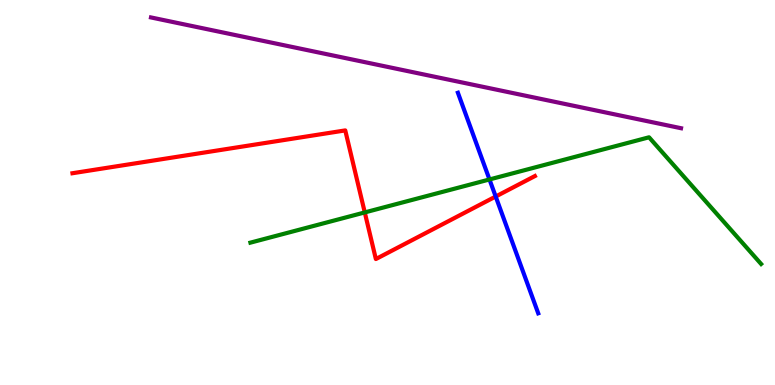[{'lines': ['blue', 'red'], 'intersections': [{'x': 6.4, 'y': 4.9}]}, {'lines': ['green', 'red'], 'intersections': [{'x': 4.71, 'y': 4.48}]}, {'lines': ['purple', 'red'], 'intersections': []}, {'lines': ['blue', 'green'], 'intersections': [{'x': 6.32, 'y': 5.34}]}, {'lines': ['blue', 'purple'], 'intersections': []}, {'lines': ['green', 'purple'], 'intersections': []}]